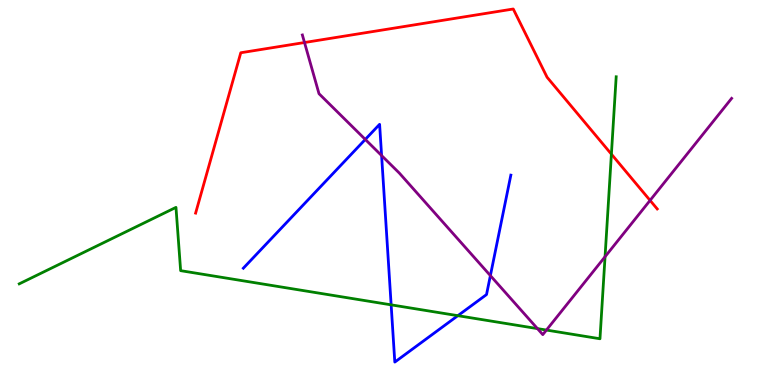[{'lines': ['blue', 'red'], 'intersections': []}, {'lines': ['green', 'red'], 'intersections': [{'x': 7.89, 'y': 6.0}]}, {'lines': ['purple', 'red'], 'intersections': [{'x': 3.93, 'y': 8.9}, {'x': 8.39, 'y': 4.79}]}, {'lines': ['blue', 'green'], 'intersections': [{'x': 5.05, 'y': 2.08}, {'x': 5.91, 'y': 1.8}]}, {'lines': ['blue', 'purple'], 'intersections': [{'x': 4.71, 'y': 6.38}, {'x': 4.92, 'y': 5.96}, {'x': 6.33, 'y': 2.84}]}, {'lines': ['green', 'purple'], 'intersections': [{'x': 6.93, 'y': 1.46}, {'x': 7.05, 'y': 1.43}, {'x': 7.81, 'y': 3.33}]}]